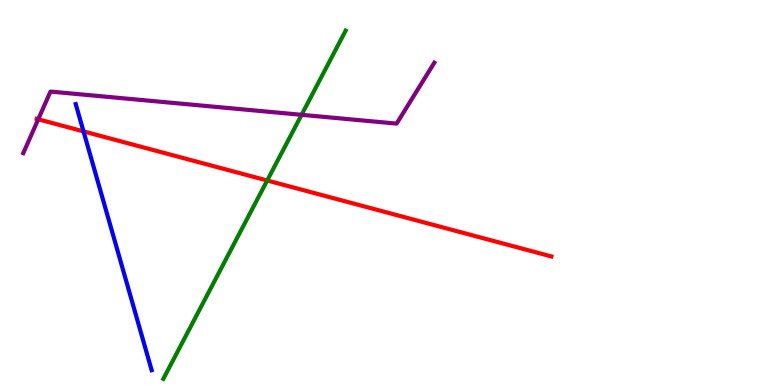[{'lines': ['blue', 'red'], 'intersections': [{'x': 1.08, 'y': 6.59}]}, {'lines': ['green', 'red'], 'intersections': [{'x': 3.45, 'y': 5.31}]}, {'lines': ['purple', 'red'], 'intersections': [{'x': 0.493, 'y': 6.9}]}, {'lines': ['blue', 'green'], 'intersections': []}, {'lines': ['blue', 'purple'], 'intersections': []}, {'lines': ['green', 'purple'], 'intersections': [{'x': 3.89, 'y': 7.02}]}]